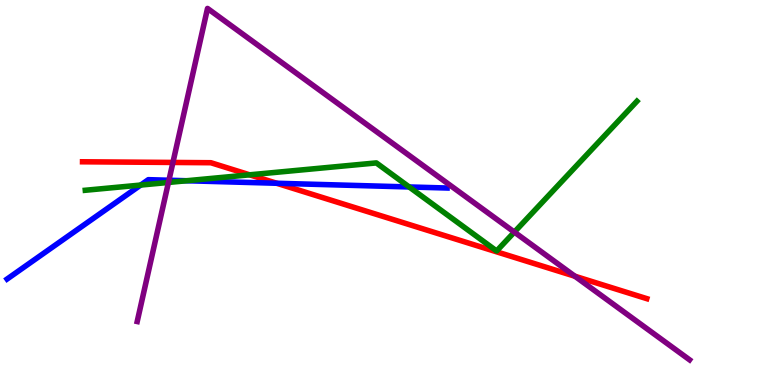[{'lines': ['blue', 'red'], 'intersections': [{'x': 3.57, 'y': 5.24}]}, {'lines': ['green', 'red'], 'intersections': [{'x': 3.22, 'y': 5.46}]}, {'lines': ['purple', 'red'], 'intersections': [{'x': 2.23, 'y': 5.78}, {'x': 7.42, 'y': 2.83}]}, {'lines': ['blue', 'green'], 'intersections': [{'x': 1.82, 'y': 5.19}, {'x': 2.41, 'y': 5.31}, {'x': 5.28, 'y': 5.14}]}, {'lines': ['blue', 'purple'], 'intersections': [{'x': 2.18, 'y': 5.32}]}, {'lines': ['green', 'purple'], 'intersections': [{'x': 2.17, 'y': 5.26}, {'x': 6.64, 'y': 3.97}]}]